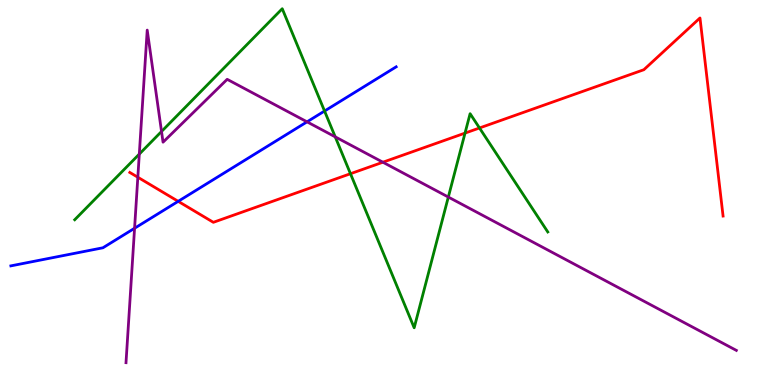[{'lines': ['blue', 'red'], 'intersections': [{'x': 2.3, 'y': 4.77}]}, {'lines': ['green', 'red'], 'intersections': [{'x': 4.52, 'y': 5.49}, {'x': 6.0, 'y': 6.54}, {'x': 6.19, 'y': 6.68}]}, {'lines': ['purple', 'red'], 'intersections': [{'x': 1.78, 'y': 5.4}, {'x': 4.94, 'y': 5.79}]}, {'lines': ['blue', 'green'], 'intersections': [{'x': 4.19, 'y': 7.12}]}, {'lines': ['blue', 'purple'], 'intersections': [{'x': 1.74, 'y': 4.07}, {'x': 3.96, 'y': 6.84}]}, {'lines': ['green', 'purple'], 'intersections': [{'x': 1.8, 'y': 6.0}, {'x': 2.08, 'y': 6.58}, {'x': 4.33, 'y': 6.45}, {'x': 5.78, 'y': 4.88}]}]